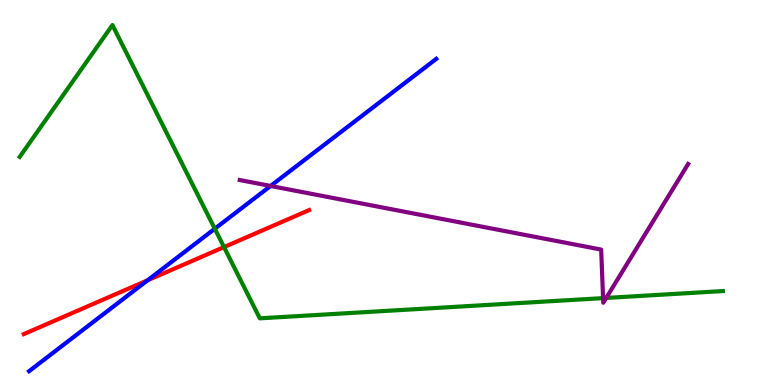[{'lines': ['blue', 'red'], 'intersections': [{'x': 1.9, 'y': 2.72}]}, {'lines': ['green', 'red'], 'intersections': [{'x': 2.89, 'y': 3.58}]}, {'lines': ['purple', 'red'], 'intersections': []}, {'lines': ['blue', 'green'], 'intersections': [{'x': 2.77, 'y': 4.06}]}, {'lines': ['blue', 'purple'], 'intersections': [{'x': 3.49, 'y': 5.17}]}, {'lines': ['green', 'purple'], 'intersections': [{'x': 7.78, 'y': 2.26}, {'x': 7.82, 'y': 2.26}]}]